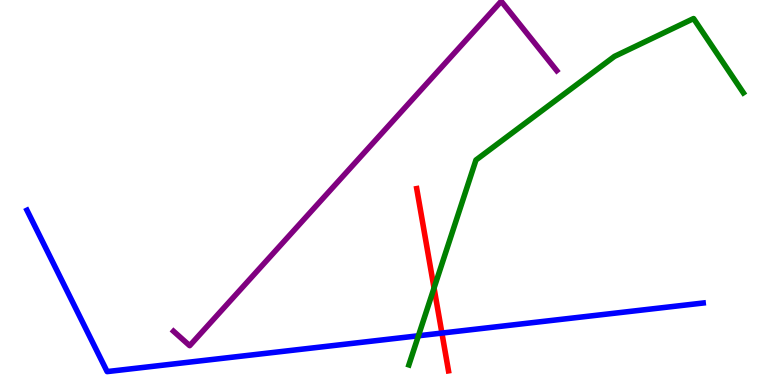[{'lines': ['blue', 'red'], 'intersections': [{'x': 5.7, 'y': 1.35}]}, {'lines': ['green', 'red'], 'intersections': [{'x': 5.6, 'y': 2.52}]}, {'lines': ['purple', 'red'], 'intersections': []}, {'lines': ['blue', 'green'], 'intersections': [{'x': 5.4, 'y': 1.28}]}, {'lines': ['blue', 'purple'], 'intersections': []}, {'lines': ['green', 'purple'], 'intersections': []}]